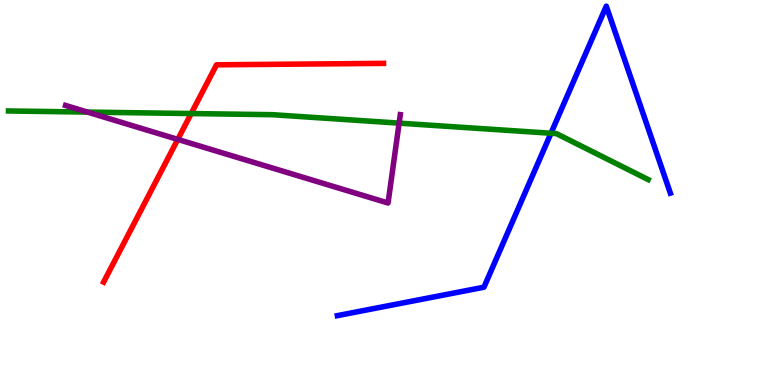[{'lines': ['blue', 'red'], 'intersections': []}, {'lines': ['green', 'red'], 'intersections': [{'x': 2.47, 'y': 7.05}]}, {'lines': ['purple', 'red'], 'intersections': [{'x': 2.29, 'y': 6.38}]}, {'lines': ['blue', 'green'], 'intersections': [{'x': 7.11, 'y': 6.54}]}, {'lines': ['blue', 'purple'], 'intersections': []}, {'lines': ['green', 'purple'], 'intersections': [{'x': 1.13, 'y': 7.09}, {'x': 5.15, 'y': 6.8}]}]